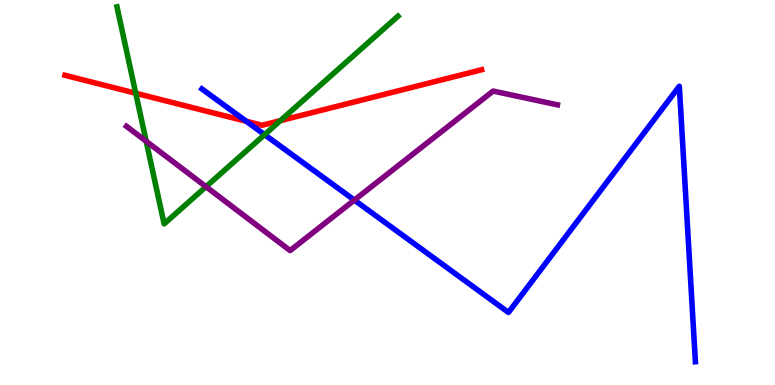[{'lines': ['blue', 'red'], 'intersections': [{'x': 3.18, 'y': 6.85}]}, {'lines': ['green', 'red'], 'intersections': [{'x': 1.75, 'y': 7.58}, {'x': 3.62, 'y': 6.87}]}, {'lines': ['purple', 'red'], 'intersections': []}, {'lines': ['blue', 'green'], 'intersections': [{'x': 3.41, 'y': 6.5}]}, {'lines': ['blue', 'purple'], 'intersections': [{'x': 4.57, 'y': 4.8}]}, {'lines': ['green', 'purple'], 'intersections': [{'x': 1.89, 'y': 6.33}, {'x': 2.66, 'y': 5.15}]}]